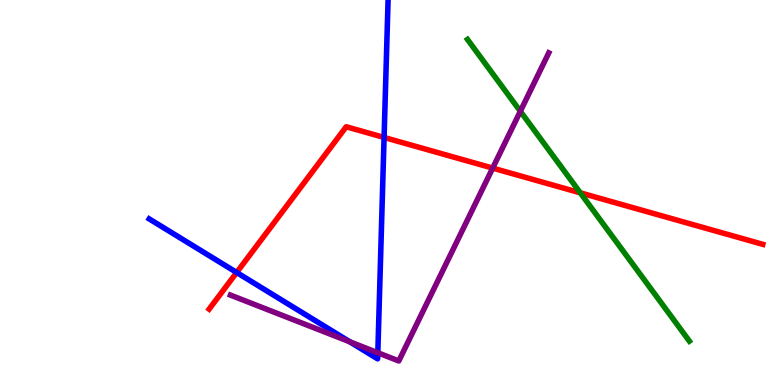[{'lines': ['blue', 'red'], 'intersections': [{'x': 3.05, 'y': 2.92}, {'x': 4.96, 'y': 6.43}]}, {'lines': ['green', 'red'], 'intersections': [{'x': 7.49, 'y': 4.99}]}, {'lines': ['purple', 'red'], 'intersections': [{'x': 6.36, 'y': 5.63}]}, {'lines': ['blue', 'green'], 'intersections': []}, {'lines': ['blue', 'purple'], 'intersections': [{'x': 4.51, 'y': 1.12}, {'x': 4.88, 'y': 0.837}]}, {'lines': ['green', 'purple'], 'intersections': [{'x': 6.71, 'y': 7.11}]}]